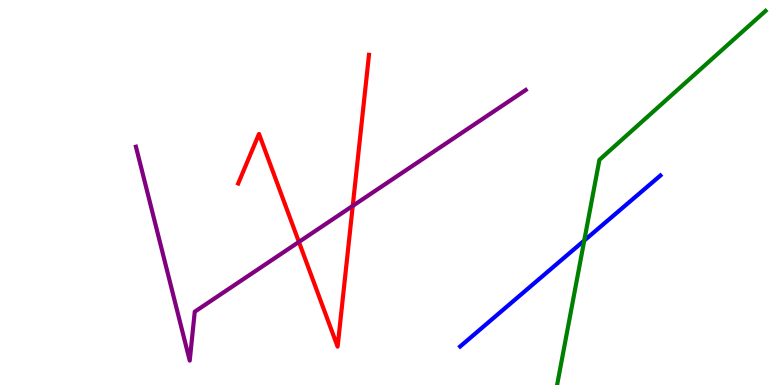[{'lines': ['blue', 'red'], 'intersections': []}, {'lines': ['green', 'red'], 'intersections': []}, {'lines': ['purple', 'red'], 'intersections': [{'x': 3.86, 'y': 3.72}, {'x': 4.55, 'y': 4.65}]}, {'lines': ['blue', 'green'], 'intersections': [{'x': 7.54, 'y': 3.75}]}, {'lines': ['blue', 'purple'], 'intersections': []}, {'lines': ['green', 'purple'], 'intersections': []}]